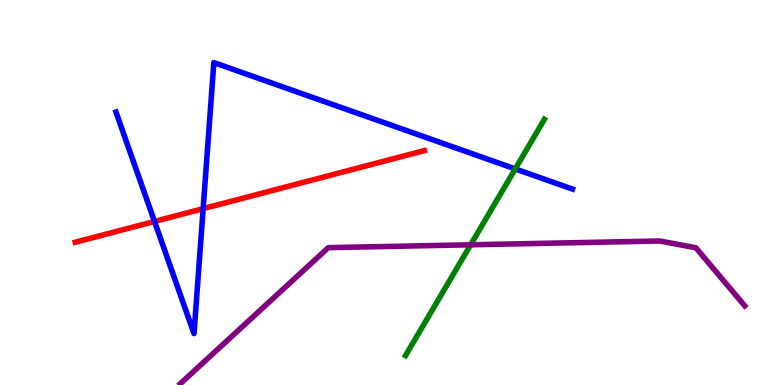[{'lines': ['blue', 'red'], 'intersections': [{'x': 1.99, 'y': 4.25}, {'x': 2.62, 'y': 4.58}]}, {'lines': ['green', 'red'], 'intersections': []}, {'lines': ['purple', 'red'], 'intersections': []}, {'lines': ['blue', 'green'], 'intersections': [{'x': 6.65, 'y': 5.61}]}, {'lines': ['blue', 'purple'], 'intersections': []}, {'lines': ['green', 'purple'], 'intersections': [{'x': 6.07, 'y': 3.64}]}]